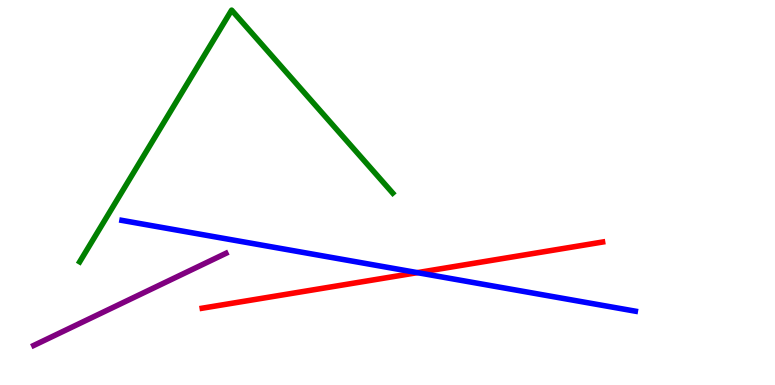[{'lines': ['blue', 'red'], 'intersections': [{'x': 5.39, 'y': 2.92}]}, {'lines': ['green', 'red'], 'intersections': []}, {'lines': ['purple', 'red'], 'intersections': []}, {'lines': ['blue', 'green'], 'intersections': []}, {'lines': ['blue', 'purple'], 'intersections': []}, {'lines': ['green', 'purple'], 'intersections': []}]